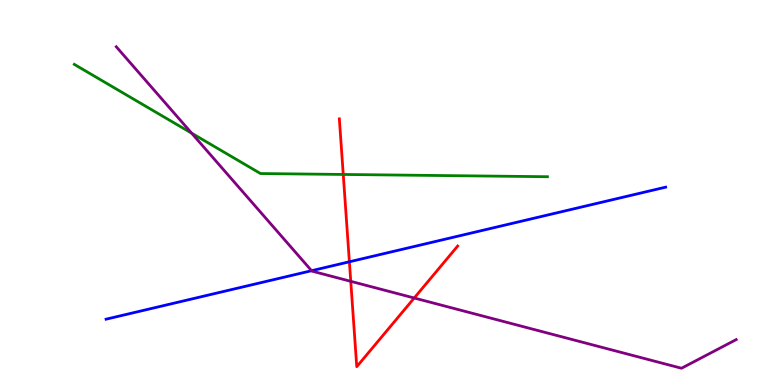[{'lines': ['blue', 'red'], 'intersections': [{'x': 4.51, 'y': 3.2}]}, {'lines': ['green', 'red'], 'intersections': [{'x': 4.43, 'y': 5.47}]}, {'lines': ['purple', 'red'], 'intersections': [{'x': 4.53, 'y': 2.69}, {'x': 5.34, 'y': 2.26}]}, {'lines': ['blue', 'green'], 'intersections': []}, {'lines': ['blue', 'purple'], 'intersections': [{'x': 4.02, 'y': 2.97}]}, {'lines': ['green', 'purple'], 'intersections': [{'x': 2.47, 'y': 6.54}]}]